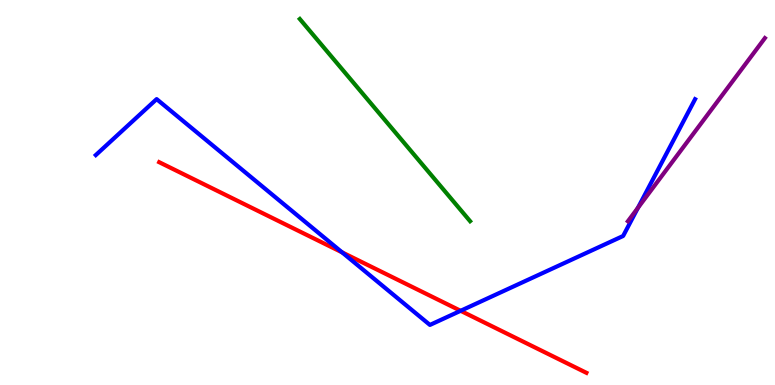[{'lines': ['blue', 'red'], 'intersections': [{'x': 4.41, 'y': 3.45}, {'x': 5.94, 'y': 1.93}]}, {'lines': ['green', 'red'], 'intersections': []}, {'lines': ['purple', 'red'], 'intersections': []}, {'lines': ['blue', 'green'], 'intersections': []}, {'lines': ['blue', 'purple'], 'intersections': [{'x': 8.23, 'y': 4.6}]}, {'lines': ['green', 'purple'], 'intersections': []}]